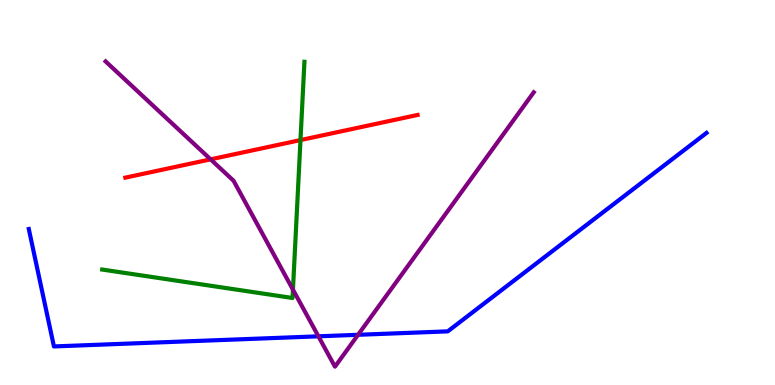[{'lines': ['blue', 'red'], 'intersections': []}, {'lines': ['green', 'red'], 'intersections': [{'x': 3.88, 'y': 6.36}]}, {'lines': ['purple', 'red'], 'intersections': [{'x': 2.72, 'y': 5.86}]}, {'lines': ['blue', 'green'], 'intersections': []}, {'lines': ['blue', 'purple'], 'intersections': [{'x': 4.11, 'y': 1.26}, {'x': 4.62, 'y': 1.3}]}, {'lines': ['green', 'purple'], 'intersections': [{'x': 3.78, 'y': 2.48}]}]